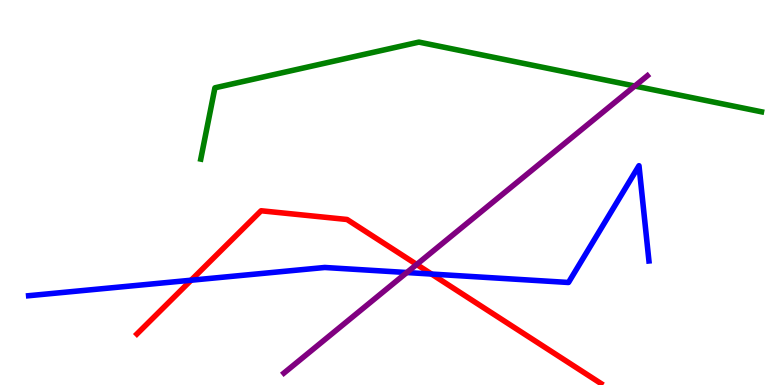[{'lines': ['blue', 'red'], 'intersections': [{'x': 2.47, 'y': 2.72}, {'x': 5.57, 'y': 2.88}]}, {'lines': ['green', 'red'], 'intersections': []}, {'lines': ['purple', 'red'], 'intersections': [{'x': 5.38, 'y': 3.13}]}, {'lines': ['blue', 'green'], 'intersections': []}, {'lines': ['blue', 'purple'], 'intersections': [{'x': 5.25, 'y': 2.92}]}, {'lines': ['green', 'purple'], 'intersections': [{'x': 8.19, 'y': 7.77}]}]